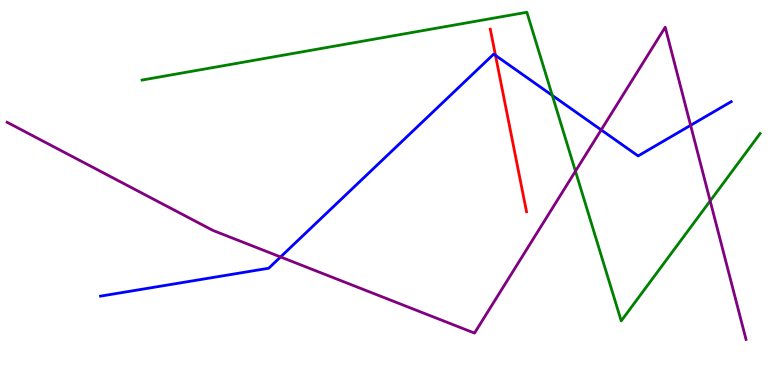[{'lines': ['blue', 'red'], 'intersections': [{'x': 6.39, 'y': 8.56}]}, {'lines': ['green', 'red'], 'intersections': []}, {'lines': ['purple', 'red'], 'intersections': []}, {'lines': ['blue', 'green'], 'intersections': [{'x': 7.13, 'y': 7.52}]}, {'lines': ['blue', 'purple'], 'intersections': [{'x': 3.62, 'y': 3.33}, {'x': 7.76, 'y': 6.63}, {'x': 8.91, 'y': 6.74}]}, {'lines': ['green', 'purple'], 'intersections': [{'x': 7.43, 'y': 5.55}, {'x': 9.16, 'y': 4.78}]}]